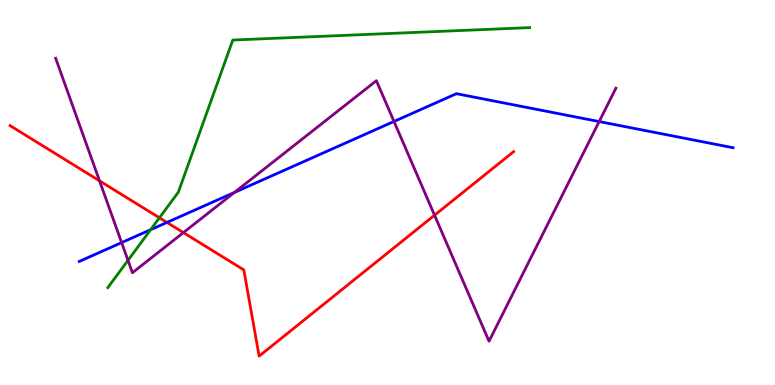[{'lines': ['blue', 'red'], 'intersections': [{'x': 2.15, 'y': 4.22}]}, {'lines': ['green', 'red'], 'intersections': [{'x': 2.06, 'y': 4.34}]}, {'lines': ['purple', 'red'], 'intersections': [{'x': 1.28, 'y': 5.3}, {'x': 2.37, 'y': 3.96}, {'x': 5.61, 'y': 4.41}]}, {'lines': ['blue', 'green'], 'intersections': [{'x': 1.94, 'y': 4.03}]}, {'lines': ['blue', 'purple'], 'intersections': [{'x': 1.57, 'y': 3.7}, {'x': 3.03, 'y': 5.0}, {'x': 5.08, 'y': 6.85}, {'x': 7.73, 'y': 6.84}]}, {'lines': ['green', 'purple'], 'intersections': [{'x': 1.65, 'y': 3.24}]}]